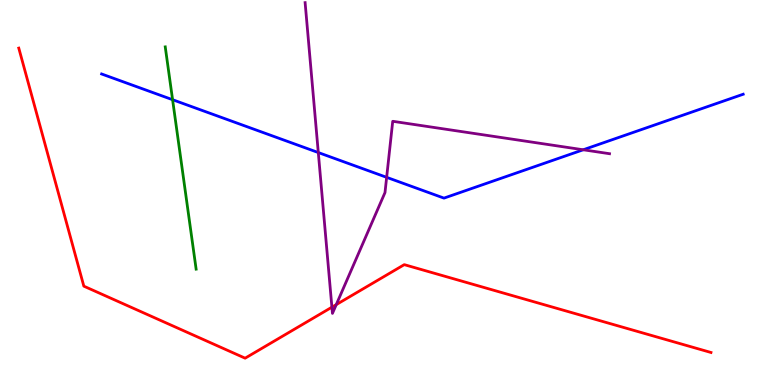[{'lines': ['blue', 'red'], 'intersections': []}, {'lines': ['green', 'red'], 'intersections': []}, {'lines': ['purple', 'red'], 'intersections': [{'x': 4.28, 'y': 2.02}, {'x': 4.34, 'y': 2.09}]}, {'lines': ['blue', 'green'], 'intersections': [{'x': 2.23, 'y': 7.41}]}, {'lines': ['blue', 'purple'], 'intersections': [{'x': 4.11, 'y': 6.04}, {'x': 4.99, 'y': 5.39}, {'x': 7.53, 'y': 6.11}]}, {'lines': ['green', 'purple'], 'intersections': []}]